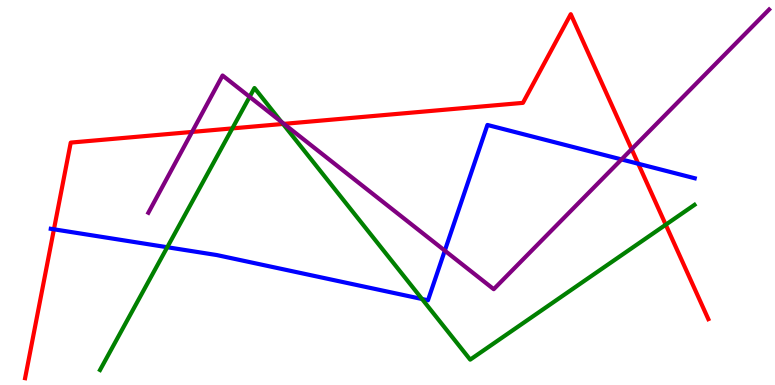[{'lines': ['blue', 'red'], 'intersections': [{'x': 0.696, 'y': 4.04}, {'x': 8.24, 'y': 5.75}]}, {'lines': ['green', 'red'], 'intersections': [{'x': 3.0, 'y': 6.67}, {'x': 3.65, 'y': 6.78}, {'x': 8.59, 'y': 4.16}]}, {'lines': ['purple', 'red'], 'intersections': [{'x': 2.48, 'y': 6.57}, {'x': 3.66, 'y': 6.78}, {'x': 8.15, 'y': 6.13}]}, {'lines': ['blue', 'green'], 'intersections': [{'x': 2.16, 'y': 3.58}, {'x': 5.45, 'y': 2.23}]}, {'lines': ['blue', 'purple'], 'intersections': [{'x': 5.74, 'y': 3.49}, {'x': 8.02, 'y': 5.86}]}, {'lines': ['green', 'purple'], 'intersections': [{'x': 3.22, 'y': 7.48}, {'x': 3.63, 'y': 6.84}]}]